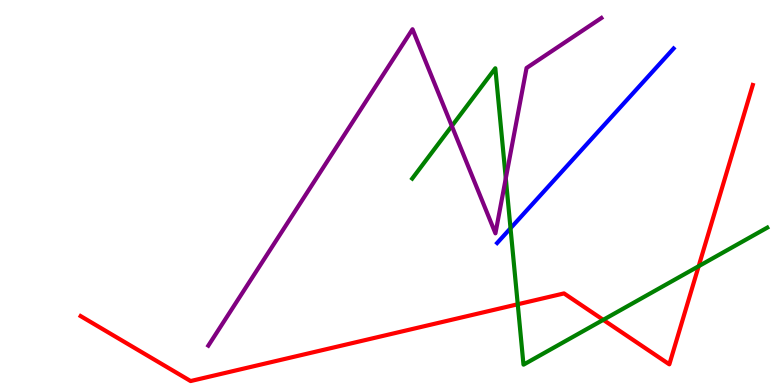[{'lines': ['blue', 'red'], 'intersections': []}, {'lines': ['green', 'red'], 'intersections': [{'x': 6.68, 'y': 2.1}, {'x': 7.78, 'y': 1.69}, {'x': 9.01, 'y': 3.09}]}, {'lines': ['purple', 'red'], 'intersections': []}, {'lines': ['blue', 'green'], 'intersections': [{'x': 6.59, 'y': 4.07}]}, {'lines': ['blue', 'purple'], 'intersections': []}, {'lines': ['green', 'purple'], 'intersections': [{'x': 5.83, 'y': 6.73}, {'x': 6.53, 'y': 5.37}]}]